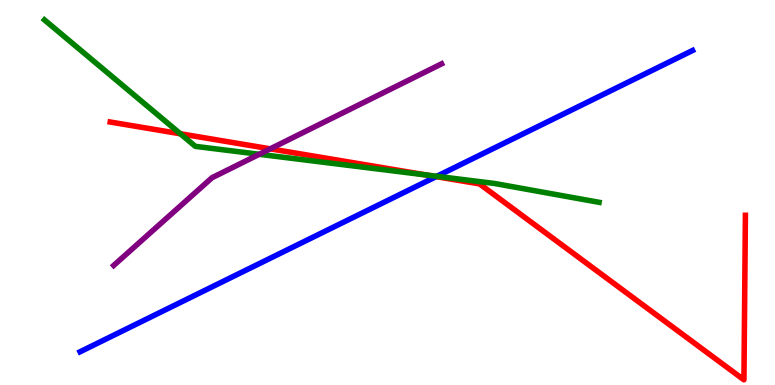[{'lines': ['blue', 'red'], 'intersections': [{'x': 5.63, 'y': 5.41}]}, {'lines': ['green', 'red'], 'intersections': [{'x': 2.33, 'y': 6.53}, {'x': 5.51, 'y': 5.45}]}, {'lines': ['purple', 'red'], 'intersections': [{'x': 3.49, 'y': 6.13}]}, {'lines': ['blue', 'green'], 'intersections': [{'x': 5.64, 'y': 5.42}]}, {'lines': ['blue', 'purple'], 'intersections': []}, {'lines': ['green', 'purple'], 'intersections': [{'x': 3.35, 'y': 5.99}]}]